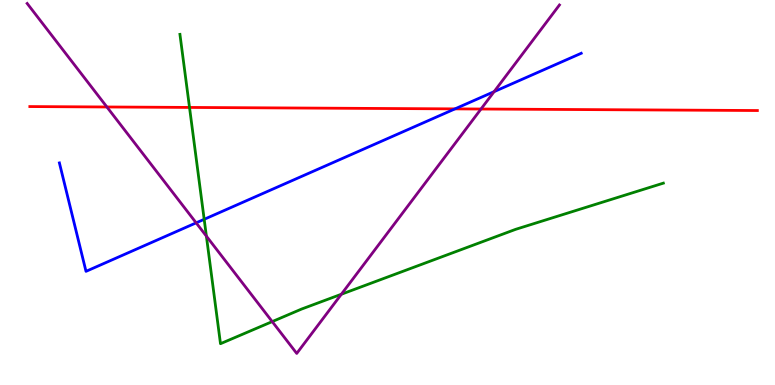[{'lines': ['blue', 'red'], 'intersections': [{'x': 5.87, 'y': 7.17}]}, {'lines': ['green', 'red'], 'intersections': [{'x': 2.45, 'y': 7.21}]}, {'lines': ['purple', 'red'], 'intersections': [{'x': 1.38, 'y': 7.22}, {'x': 6.21, 'y': 7.17}]}, {'lines': ['blue', 'green'], 'intersections': [{'x': 2.63, 'y': 4.3}]}, {'lines': ['blue', 'purple'], 'intersections': [{'x': 2.53, 'y': 4.21}, {'x': 6.38, 'y': 7.62}]}, {'lines': ['green', 'purple'], 'intersections': [{'x': 2.66, 'y': 3.87}, {'x': 3.51, 'y': 1.65}, {'x': 4.4, 'y': 2.36}]}]